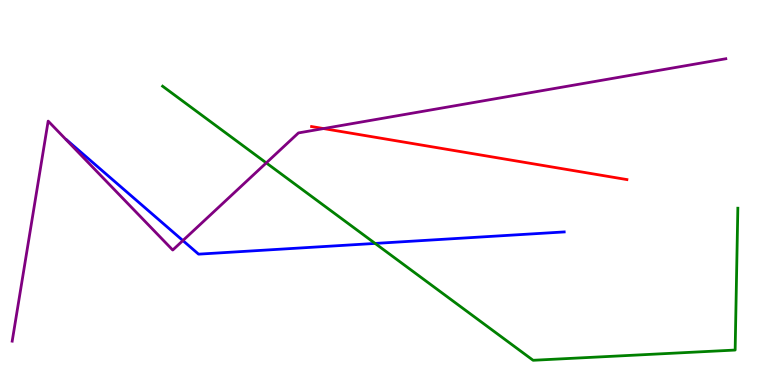[{'lines': ['blue', 'red'], 'intersections': []}, {'lines': ['green', 'red'], 'intersections': []}, {'lines': ['purple', 'red'], 'intersections': [{'x': 4.17, 'y': 6.66}]}, {'lines': ['blue', 'green'], 'intersections': [{'x': 4.84, 'y': 3.68}]}, {'lines': ['blue', 'purple'], 'intersections': [{'x': 2.36, 'y': 3.75}]}, {'lines': ['green', 'purple'], 'intersections': [{'x': 3.44, 'y': 5.77}]}]